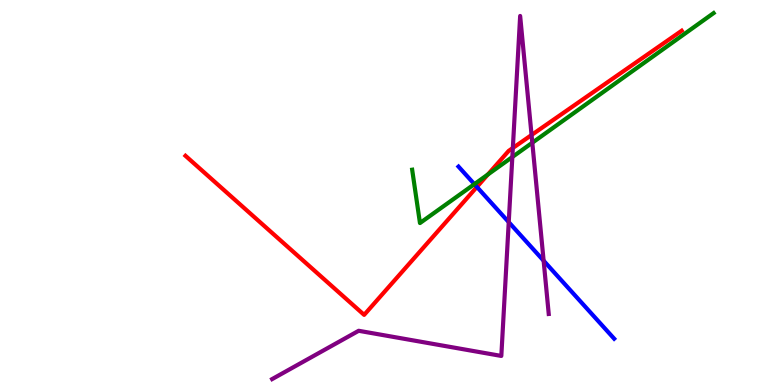[{'lines': ['blue', 'red'], 'intersections': [{'x': 6.15, 'y': 5.14}]}, {'lines': ['green', 'red'], 'intersections': [{'x': 6.29, 'y': 5.47}]}, {'lines': ['purple', 'red'], 'intersections': [{'x': 6.62, 'y': 6.16}, {'x': 6.86, 'y': 6.49}]}, {'lines': ['blue', 'green'], 'intersections': [{'x': 6.12, 'y': 5.22}]}, {'lines': ['blue', 'purple'], 'intersections': [{'x': 6.56, 'y': 4.23}, {'x': 7.01, 'y': 3.23}]}, {'lines': ['green', 'purple'], 'intersections': [{'x': 6.61, 'y': 5.92}, {'x': 6.87, 'y': 6.29}]}]